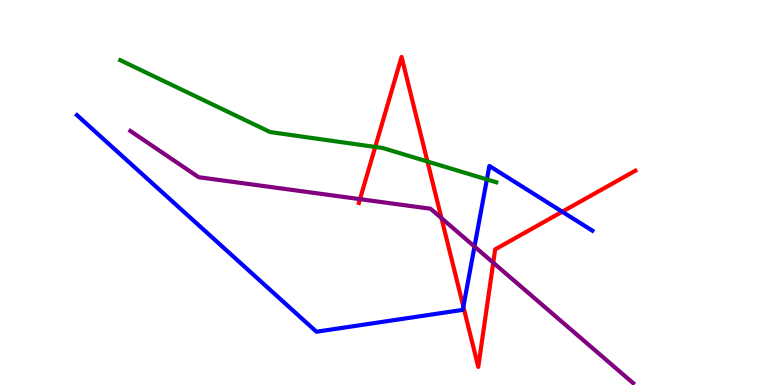[{'lines': ['blue', 'red'], 'intersections': [{'x': 5.98, 'y': 2.03}, {'x': 7.25, 'y': 4.5}]}, {'lines': ['green', 'red'], 'intersections': [{'x': 4.84, 'y': 6.18}, {'x': 5.52, 'y': 5.81}]}, {'lines': ['purple', 'red'], 'intersections': [{'x': 4.64, 'y': 4.83}, {'x': 5.7, 'y': 4.33}, {'x': 6.36, 'y': 3.18}]}, {'lines': ['blue', 'green'], 'intersections': [{'x': 6.28, 'y': 5.34}]}, {'lines': ['blue', 'purple'], 'intersections': [{'x': 6.12, 'y': 3.6}]}, {'lines': ['green', 'purple'], 'intersections': []}]